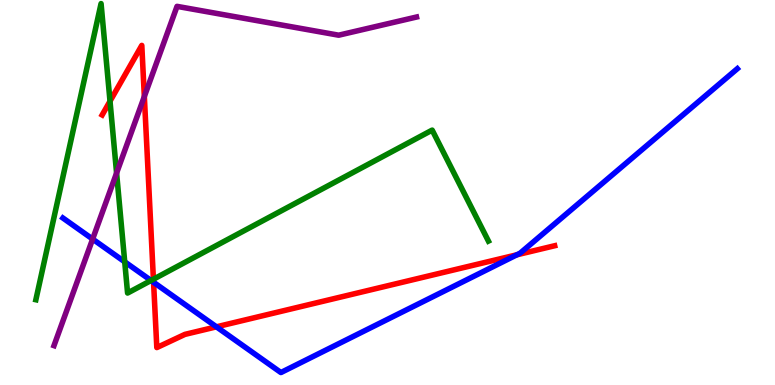[{'lines': ['blue', 'red'], 'intersections': [{'x': 1.98, 'y': 2.67}, {'x': 2.79, 'y': 1.51}, {'x': 6.67, 'y': 3.38}]}, {'lines': ['green', 'red'], 'intersections': [{'x': 1.42, 'y': 7.37}, {'x': 1.98, 'y': 2.75}]}, {'lines': ['purple', 'red'], 'intersections': [{'x': 1.86, 'y': 7.49}]}, {'lines': ['blue', 'green'], 'intersections': [{'x': 1.61, 'y': 3.2}, {'x': 1.95, 'y': 2.71}]}, {'lines': ['blue', 'purple'], 'intersections': [{'x': 1.2, 'y': 3.79}]}, {'lines': ['green', 'purple'], 'intersections': [{'x': 1.5, 'y': 5.51}]}]